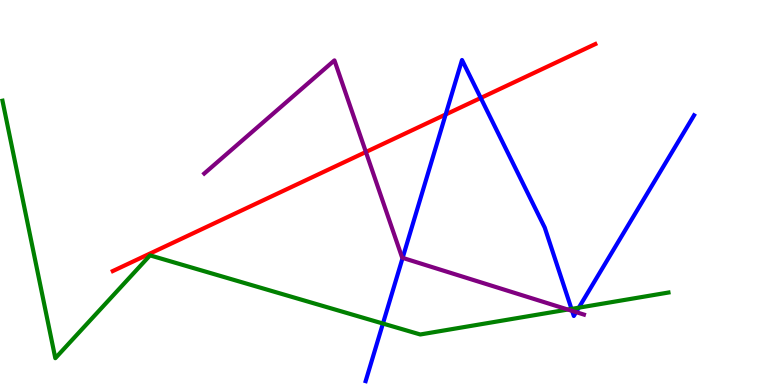[{'lines': ['blue', 'red'], 'intersections': [{'x': 5.75, 'y': 7.03}, {'x': 6.2, 'y': 7.46}]}, {'lines': ['green', 'red'], 'intersections': []}, {'lines': ['purple', 'red'], 'intersections': [{'x': 4.72, 'y': 6.05}]}, {'lines': ['blue', 'green'], 'intersections': [{'x': 4.94, 'y': 1.6}, {'x': 7.37, 'y': 1.98}, {'x': 7.47, 'y': 2.01}]}, {'lines': ['blue', 'purple'], 'intersections': [{'x': 5.2, 'y': 3.3}, {'x': 7.38, 'y': 1.92}, {'x': 7.43, 'y': 1.89}]}, {'lines': ['green', 'purple'], 'intersections': [{'x': 7.33, 'y': 1.96}]}]